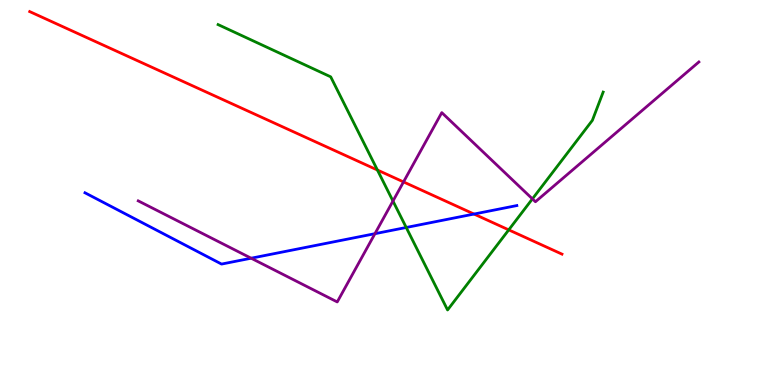[{'lines': ['blue', 'red'], 'intersections': [{'x': 6.12, 'y': 4.44}]}, {'lines': ['green', 'red'], 'intersections': [{'x': 4.87, 'y': 5.58}, {'x': 6.56, 'y': 4.03}]}, {'lines': ['purple', 'red'], 'intersections': [{'x': 5.21, 'y': 5.27}]}, {'lines': ['blue', 'green'], 'intersections': [{'x': 5.24, 'y': 4.09}]}, {'lines': ['blue', 'purple'], 'intersections': [{'x': 3.24, 'y': 3.29}, {'x': 4.84, 'y': 3.93}]}, {'lines': ['green', 'purple'], 'intersections': [{'x': 5.07, 'y': 4.78}, {'x': 6.87, 'y': 4.83}]}]